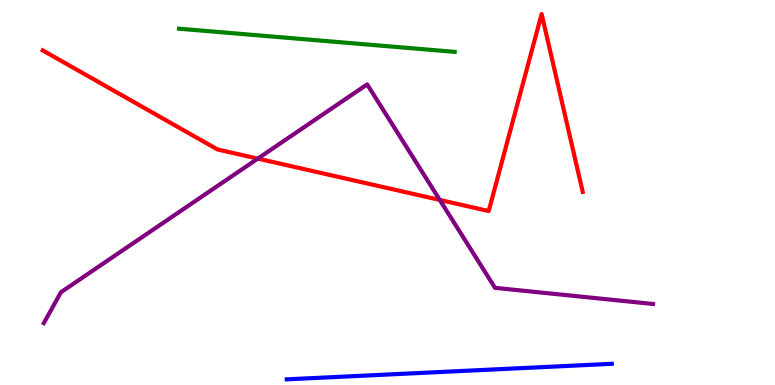[{'lines': ['blue', 'red'], 'intersections': []}, {'lines': ['green', 'red'], 'intersections': []}, {'lines': ['purple', 'red'], 'intersections': [{'x': 3.33, 'y': 5.88}, {'x': 5.67, 'y': 4.81}]}, {'lines': ['blue', 'green'], 'intersections': []}, {'lines': ['blue', 'purple'], 'intersections': []}, {'lines': ['green', 'purple'], 'intersections': []}]